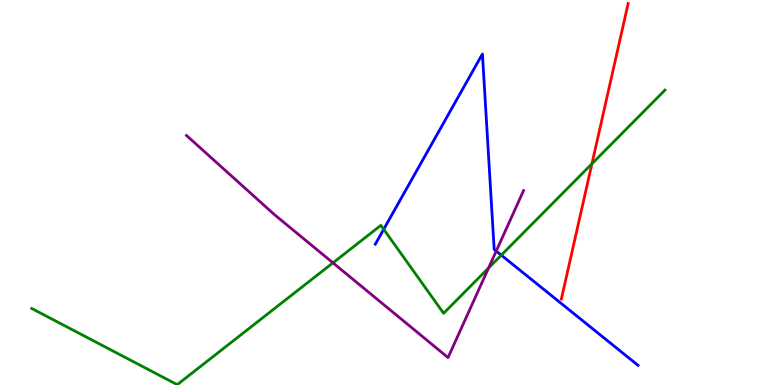[{'lines': ['blue', 'red'], 'intersections': []}, {'lines': ['green', 'red'], 'intersections': [{'x': 7.64, 'y': 5.75}]}, {'lines': ['purple', 'red'], 'intersections': []}, {'lines': ['blue', 'green'], 'intersections': [{'x': 4.95, 'y': 4.04}, {'x': 6.47, 'y': 3.37}]}, {'lines': ['blue', 'purple'], 'intersections': [{'x': 6.4, 'y': 3.48}]}, {'lines': ['green', 'purple'], 'intersections': [{'x': 4.3, 'y': 3.17}, {'x': 6.3, 'y': 3.04}]}]